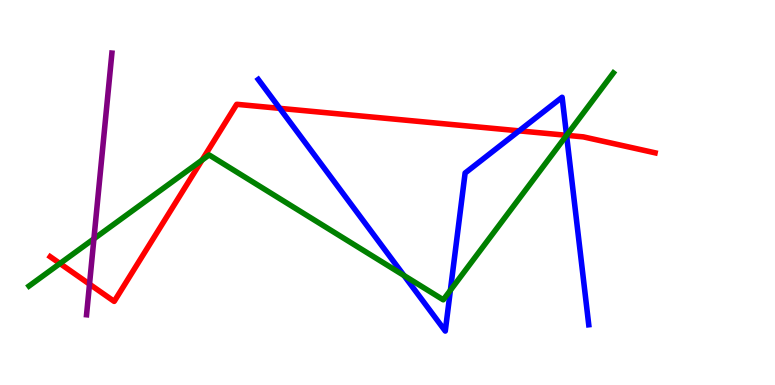[{'lines': ['blue', 'red'], 'intersections': [{'x': 3.61, 'y': 7.19}, {'x': 6.7, 'y': 6.6}, {'x': 7.31, 'y': 6.49}]}, {'lines': ['green', 'red'], 'intersections': [{'x': 0.774, 'y': 3.16}, {'x': 2.61, 'y': 5.84}, {'x': 7.31, 'y': 6.49}]}, {'lines': ['purple', 'red'], 'intersections': [{'x': 1.16, 'y': 2.62}]}, {'lines': ['blue', 'green'], 'intersections': [{'x': 5.21, 'y': 2.84}, {'x': 5.81, 'y': 2.46}, {'x': 7.31, 'y': 6.48}]}, {'lines': ['blue', 'purple'], 'intersections': []}, {'lines': ['green', 'purple'], 'intersections': [{'x': 1.21, 'y': 3.8}]}]